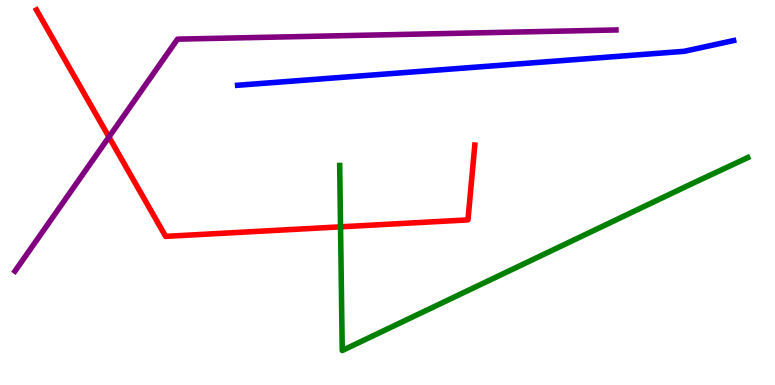[{'lines': ['blue', 'red'], 'intersections': []}, {'lines': ['green', 'red'], 'intersections': [{'x': 4.39, 'y': 4.11}]}, {'lines': ['purple', 'red'], 'intersections': [{'x': 1.41, 'y': 6.44}]}, {'lines': ['blue', 'green'], 'intersections': []}, {'lines': ['blue', 'purple'], 'intersections': []}, {'lines': ['green', 'purple'], 'intersections': []}]